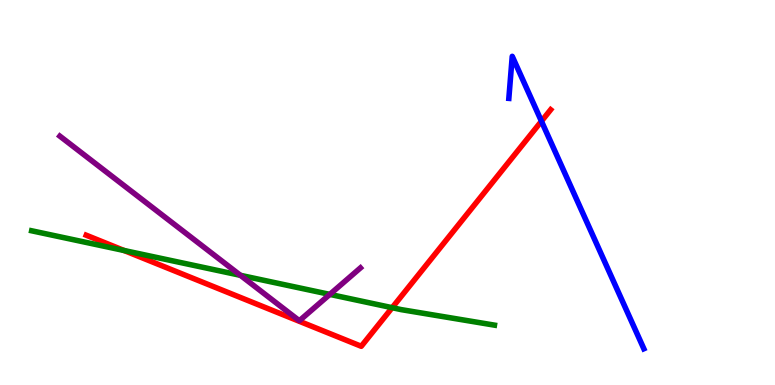[{'lines': ['blue', 'red'], 'intersections': [{'x': 6.99, 'y': 6.85}]}, {'lines': ['green', 'red'], 'intersections': [{'x': 1.6, 'y': 3.49}, {'x': 5.06, 'y': 2.01}]}, {'lines': ['purple', 'red'], 'intersections': []}, {'lines': ['blue', 'green'], 'intersections': []}, {'lines': ['blue', 'purple'], 'intersections': []}, {'lines': ['green', 'purple'], 'intersections': [{'x': 3.1, 'y': 2.85}, {'x': 4.26, 'y': 2.35}]}]